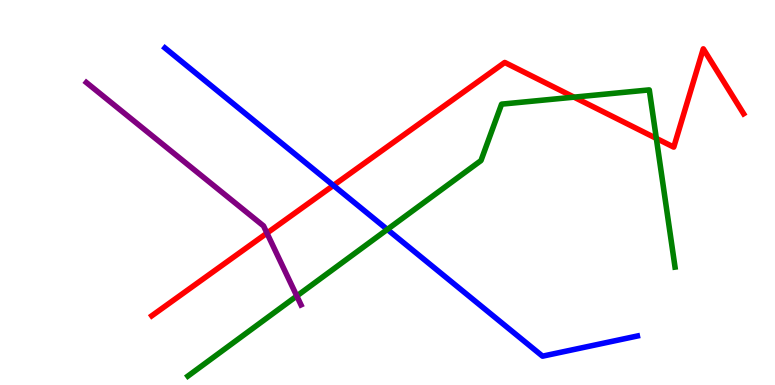[{'lines': ['blue', 'red'], 'intersections': [{'x': 4.3, 'y': 5.18}]}, {'lines': ['green', 'red'], 'intersections': [{'x': 7.41, 'y': 7.48}, {'x': 8.47, 'y': 6.41}]}, {'lines': ['purple', 'red'], 'intersections': [{'x': 3.44, 'y': 3.94}]}, {'lines': ['blue', 'green'], 'intersections': [{'x': 5.0, 'y': 4.04}]}, {'lines': ['blue', 'purple'], 'intersections': []}, {'lines': ['green', 'purple'], 'intersections': [{'x': 3.83, 'y': 2.31}]}]